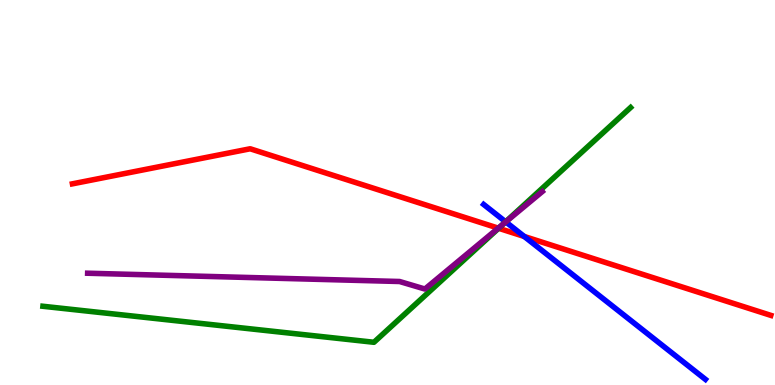[{'lines': ['blue', 'red'], 'intersections': [{'x': 6.76, 'y': 3.86}]}, {'lines': ['green', 'red'], 'intersections': [{'x': 6.43, 'y': 4.07}]}, {'lines': ['purple', 'red'], 'intersections': [{'x': 6.43, 'y': 4.07}]}, {'lines': ['blue', 'green'], 'intersections': [{'x': 6.52, 'y': 4.24}]}, {'lines': ['blue', 'purple'], 'intersections': [{'x': 6.53, 'y': 4.24}]}, {'lines': ['green', 'purple'], 'intersections': [{'x': 6.5, 'y': 4.19}]}]